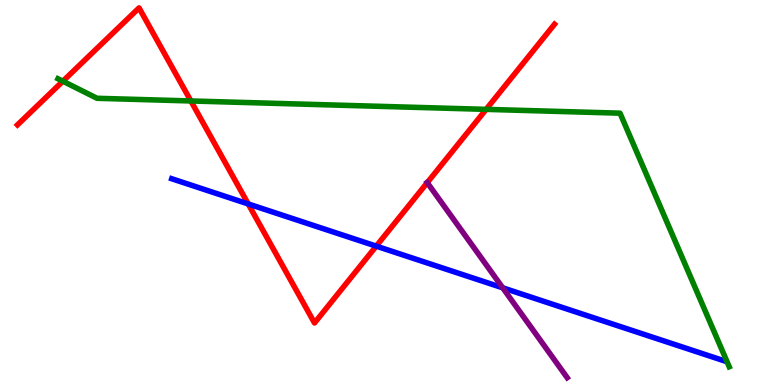[{'lines': ['blue', 'red'], 'intersections': [{'x': 3.2, 'y': 4.7}, {'x': 4.85, 'y': 3.61}]}, {'lines': ['green', 'red'], 'intersections': [{'x': 0.811, 'y': 7.89}, {'x': 2.46, 'y': 7.38}, {'x': 6.27, 'y': 7.16}]}, {'lines': ['purple', 'red'], 'intersections': [{'x': 5.51, 'y': 5.26}]}, {'lines': ['blue', 'green'], 'intersections': []}, {'lines': ['blue', 'purple'], 'intersections': [{'x': 6.49, 'y': 2.52}]}, {'lines': ['green', 'purple'], 'intersections': []}]